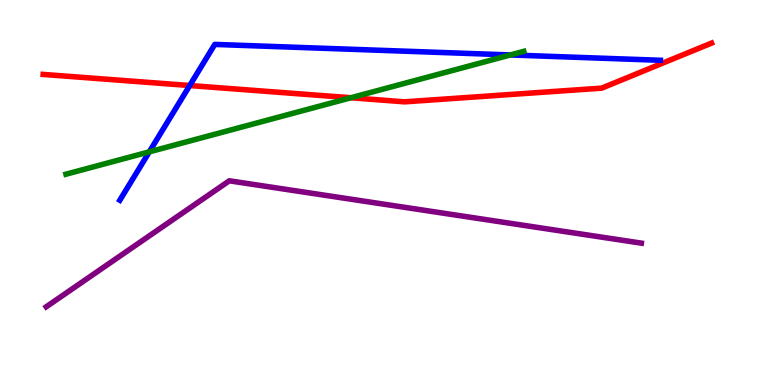[{'lines': ['blue', 'red'], 'intersections': [{'x': 2.45, 'y': 7.78}]}, {'lines': ['green', 'red'], 'intersections': [{'x': 4.53, 'y': 7.46}]}, {'lines': ['purple', 'red'], 'intersections': []}, {'lines': ['blue', 'green'], 'intersections': [{'x': 1.93, 'y': 6.06}, {'x': 6.59, 'y': 8.57}]}, {'lines': ['blue', 'purple'], 'intersections': []}, {'lines': ['green', 'purple'], 'intersections': []}]